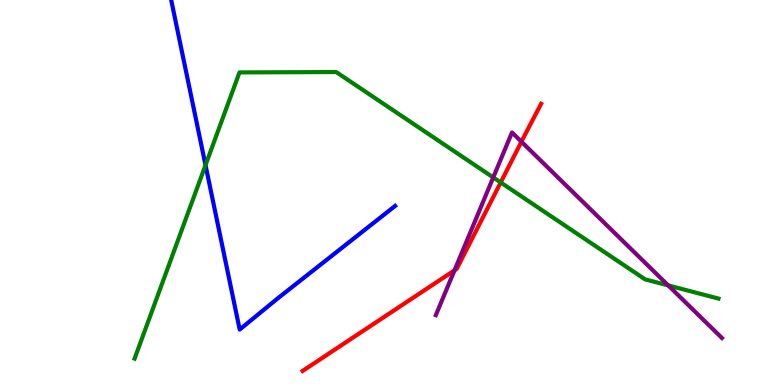[{'lines': ['blue', 'red'], 'intersections': []}, {'lines': ['green', 'red'], 'intersections': [{'x': 6.46, 'y': 5.26}]}, {'lines': ['purple', 'red'], 'intersections': [{'x': 5.86, 'y': 2.98}, {'x': 6.73, 'y': 6.32}]}, {'lines': ['blue', 'green'], 'intersections': [{'x': 2.65, 'y': 5.71}]}, {'lines': ['blue', 'purple'], 'intersections': []}, {'lines': ['green', 'purple'], 'intersections': [{'x': 6.36, 'y': 5.39}, {'x': 8.62, 'y': 2.59}]}]